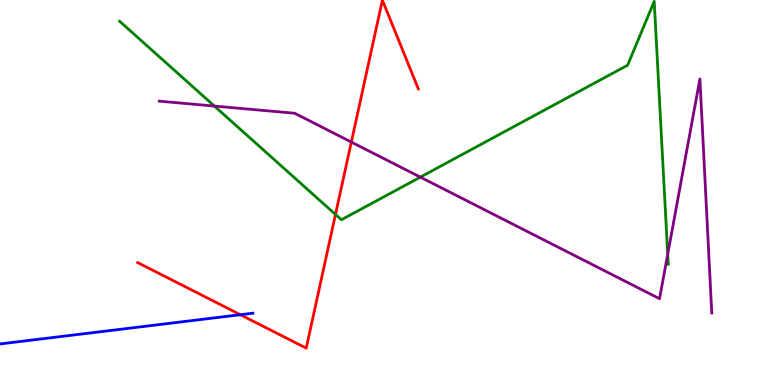[{'lines': ['blue', 'red'], 'intersections': [{'x': 3.1, 'y': 1.83}]}, {'lines': ['green', 'red'], 'intersections': [{'x': 4.33, 'y': 4.43}]}, {'lines': ['purple', 'red'], 'intersections': [{'x': 4.53, 'y': 6.31}]}, {'lines': ['blue', 'green'], 'intersections': []}, {'lines': ['blue', 'purple'], 'intersections': []}, {'lines': ['green', 'purple'], 'intersections': [{'x': 2.77, 'y': 7.24}, {'x': 5.42, 'y': 5.4}, {'x': 8.62, 'y': 3.4}]}]